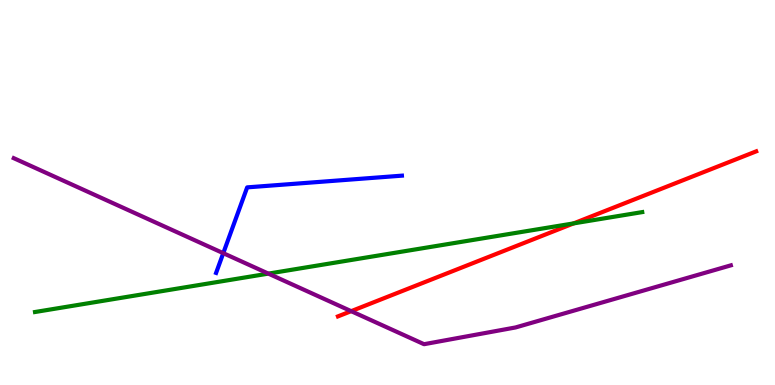[{'lines': ['blue', 'red'], 'intersections': []}, {'lines': ['green', 'red'], 'intersections': [{'x': 7.4, 'y': 4.2}]}, {'lines': ['purple', 'red'], 'intersections': [{'x': 4.53, 'y': 1.92}]}, {'lines': ['blue', 'green'], 'intersections': []}, {'lines': ['blue', 'purple'], 'intersections': [{'x': 2.88, 'y': 3.42}]}, {'lines': ['green', 'purple'], 'intersections': [{'x': 3.46, 'y': 2.89}]}]